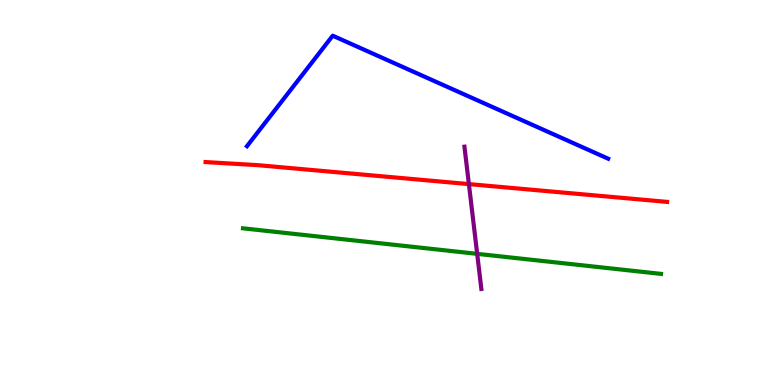[{'lines': ['blue', 'red'], 'intersections': []}, {'lines': ['green', 'red'], 'intersections': []}, {'lines': ['purple', 'red'], 'intersections': [{'x': 6.05, 'y': 5.22}]}, {'lines': ['blue', 'green'], 'intersections': []}, {'lines': ['blue', 'purple'], 'intersections': []}, {'lines': ['green', 'purple'], 'intersections': [{'x': 6.16, 'y': 3.41}]}]